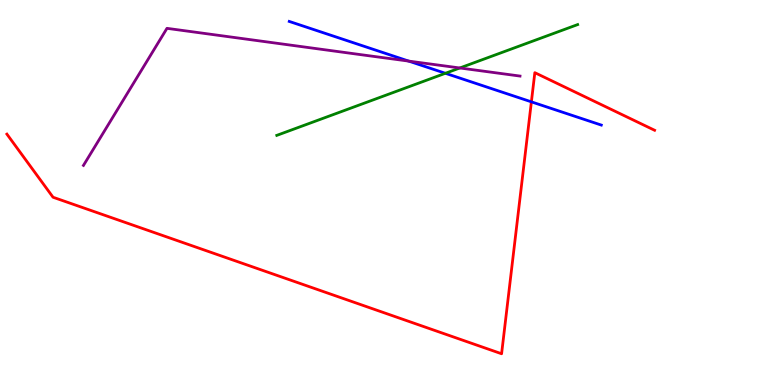[{'lines': ['blue', 'red'], 'intersections': [{'x': 6.86, 'y': 7.35}]}, {'lines': ['green', 'red'], 'intersections': []}, {'lines': ['purple', 'red'], 'intersections': []}, {'lines': ['blue', 'green'], 'intersections': [{'x': 5.75, 'y': 8.1}]}, {'lines': ['blue', 'purple'], 'intersections': [{'x': 5.27, 'y': 8.41}]}, {'lines': ['green', 'purple'], 'intersections': [{'x': 5.93, 'y': 8.23}]}]